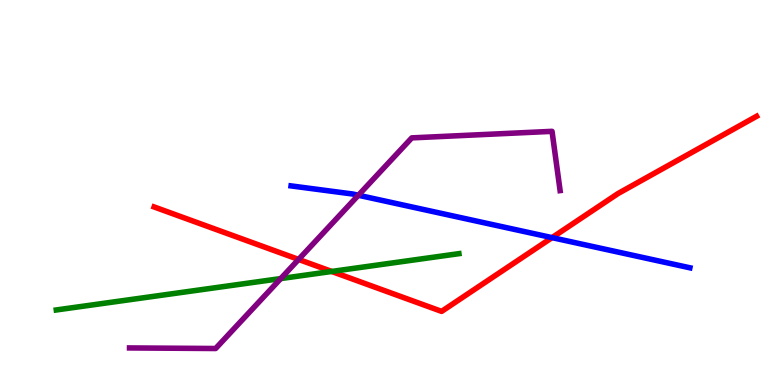[{'lines': ['blue', 'red'], 'intersections': [{'x': 7.12, 'y': 3.83}]}, {'lines': ['green', 'red'], 'intersections': [{'x': 4.28, 'y': 2.95}]}, {'lines': ['purple', 'red'], 'intersections': [{'x': 3.85, 'y': 3.26}]}, {'lines': ['blue', 'green'], 'intersections': []}, {'lines': ['blue', 'purple'], 'intersections': [{'x': 4.62, 'y': 4.93}]}, {'lines': ['green', 'purple'], 'intersections': [{'x': 3.62, 'y': 2.76}]}]